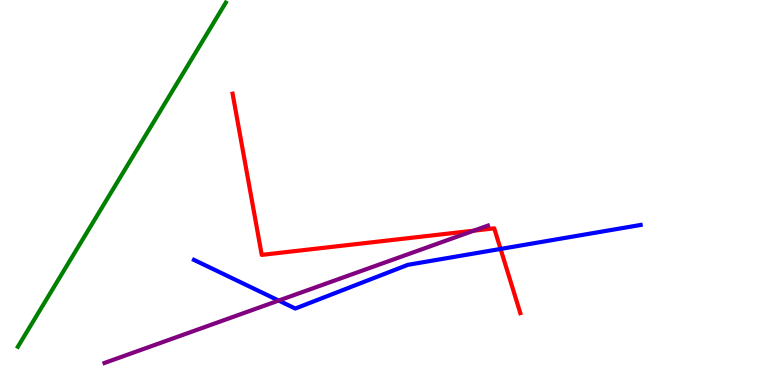[{'lines': ['blue', 'red'], 'intersections': [{'x': 6.46, 'y': 3.53}]}, {'lines': ['green', 'red'], 'intersections': []}, {'lines': ['purple', 'red'], 'intersections': [{'x': 6.11, 'y': 4.01}]}, {'lines': ['blue', 'green'], 'intersections': []}, {'lines': ['blue', 'purple'], 'intersections': [{'x': 3.6, 'y': 2.19}]}, {'lines': ['green', 'purple'], 'intersections': []}]